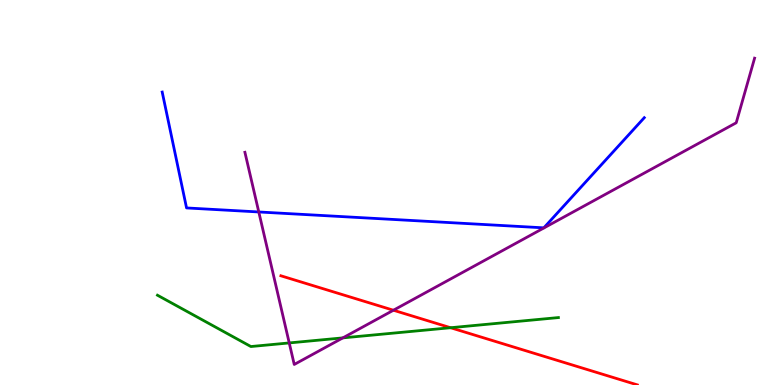[{'lines': ['blue', 'red'], 'intersections': []}, {'lines': ['green', 'red'], 'intersections': [{'x': 5.81, 'y': 1.49}]}, {'lines': ['purple', 'red'], 'intersections': [{'x': 5.08, 'y': 1.94}]}, {'lines': ['blue', 'green'], 'intersections': []}, {'lines': ['blue', 'purple'], 'intersections': [{'x': 3.34, 'y': 4.49}]}, {'lines': ['green', 'purple'], 'intersections': [{'x': 3.73, 'y': 1.09}, {'x': 4.42, 'y': 1.22}]}]